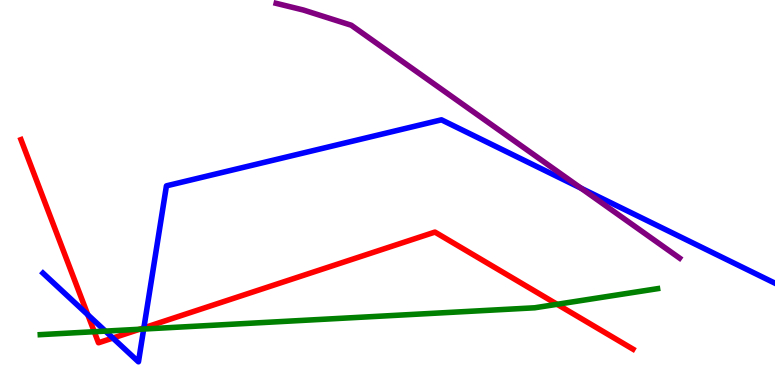[{'lines': ['blue', 'red'], 'intersections': [{'x': 1.13, 'y': 1.82}, {'x': 1.46, 'y': 1.22}, {'x': 1.86, 'y': 1.48}]}, {'lines': ['green', 'red'], 'intersections': [{'x': 1.22, 'y': 1.38}, {'x': 1.8, 'y': 1.45}, {'x': 7.19, 'y': 2.1}]}, {'lines': ['purple', 'red'], 'intersections': []}, {'lines': ['blue', 'green'], 'intersections': [{'x': 1.36, 'y': 1.4}, {'x': 1.85, 'y': 1.45}]}, {'lines': ['blue', 'purple'], 'intersections': [{'x': 7.5, 'y': 5.11}]}, {'lines': ['green', 'purple'], 'intersections': []}]